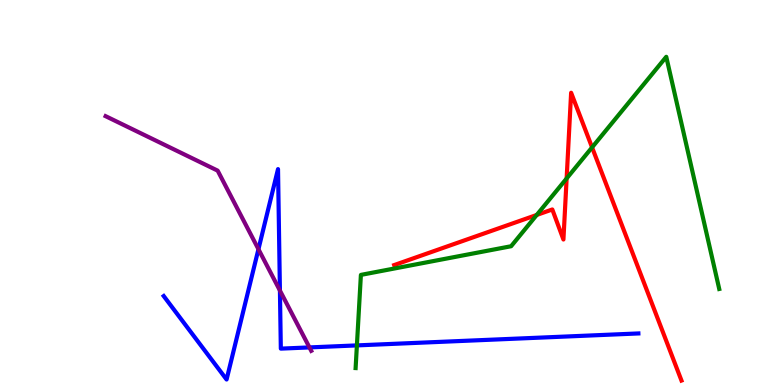[{'lines': ['blue', 'red'], 'intersections': []}, {'lines': ['green', 'red'], 'intersections': [{'x': 6.93, 'y': 4.42}, {'x': 7.31, 'y': 5.36}, {'x': 7.64, 'y': 6.17}]}, {'lines': ['purple', 'red'], 'intersections': []}, {'lines': ['blue', 'green'], 'intersections': [{'x': 4.61, 'y': 1.03}]}, {'lines': ['blue', 'purple'], 'intersections': [{'x': 3.33, 'y': 3.53}, {'x': 3.61, 'y': 2.45}, {'x': 3.99, 'y': 0.976}]}, {'lines': ['green', 'purple'], 'intersections': []}]